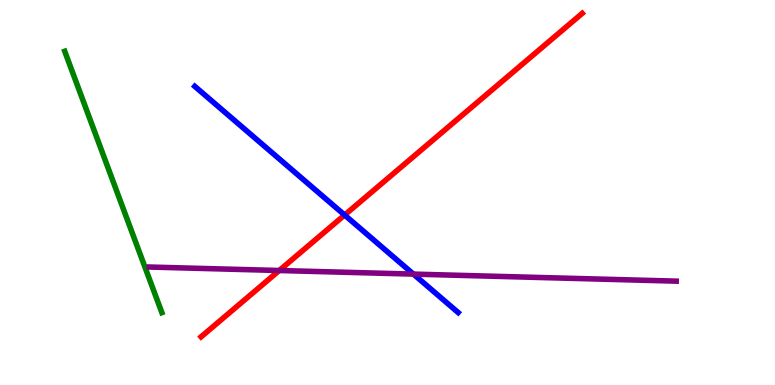[{'lines': ['blue', 'red'], 'intersections': [{'x': 4.45, 'y': 4.41}]}, {'lines': ['green', 'red'], 'intersections': []}, {'lines': ['purple', 'red'], 'intersections': [{'x': 3.6, 'y': 2.97}]}, {'lines': ['blue', 'green'], 'intersections': []}, {'lines': ['blue', 'purple'], 'intersections': [{'x': 5.33, 'y': 2.88}]}, {'lines': ['green', 'purple'], 'intersections': []}]